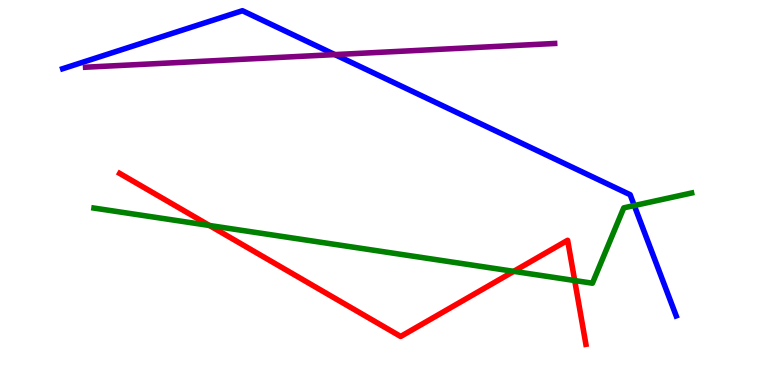[{'lines': ['blue', 'red'], 'intersections': []}, {'lines': ['green', 'red'], 'intersections': [{'x': 2.7, 'y': 4.14}, {'x': 6.63, 'y': 2.95}, {'x': 7.42, 'y': 2.71}]}, {'lines': ['purple', 'red'], 'intersections': []}, {'lines': ['blue', 'green'], 'intersections': [{'x': 8.18, 'y': 4.66}]}, {'lines': ['blue', 'purple'], 'intersections': [{'x': 4.32, 'y': 8.58}]}, {'lines': ['green', 'purple'], 'intersections': []}]